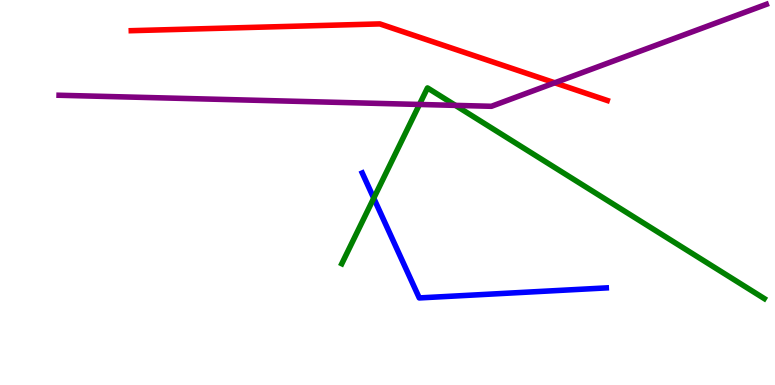[{'lines': ['blue', 'red'], 'intersections': []}, {'lines': ['green', 'red'], 'intersections': []}, {'lines': ['purple', 'red'], 'intersections': [{'x': 7.16, 'y': 7.85}]}, {'lines': ['blue', 'green'], 'intersections': [{'x': 4.82, 'y': 4.85}]}, {'lines': ['blue', 'purple'], 'intersections': []}, {'lines': ['green', 'purple'], 'intersections': [{'x': 5.41, 'y': 7.29}, {'x': 5.88, 'y': 7.26}]}]